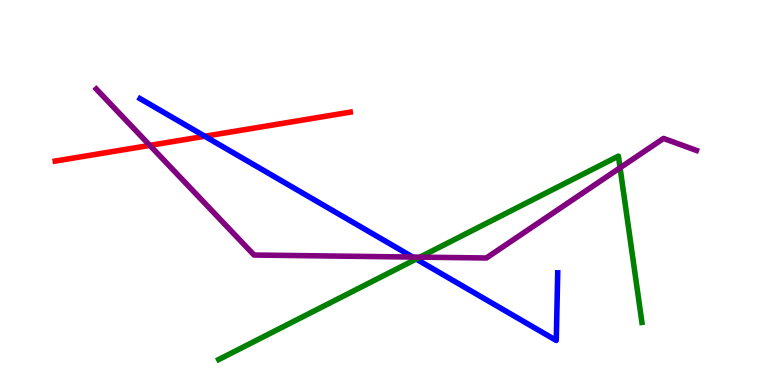[{'lines': ['blue', 'red'], 'intersections': [{'x': 2.64, 'y': 6.46}]}, {'lines': ['green', 'red'], 'intersections': []}, {'lines': ['purple', 'red'], 'intersections': [{'x': 1.93, 'y': 6.22}]}, {'lines': ['blue', 'green'], 'intersections': [{'x': 5.37, 'y': 3.27}]}, {'lines': ['blue', 'purple'], 'intersections': [{'x': 5.33, 'y': 3.32}]}, {'lines': ['green', 'purple'], 'intersections': [{'x': 5.42, 'y': 3.32}, {'x': 8.0, 'y': 5.64}]}]